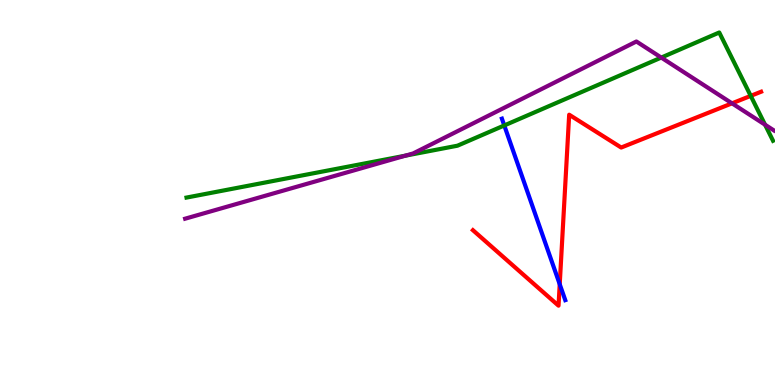[{'lines': ['blue', 'red'], 'intersections': [{'x': 7.22, 'y': 2.62}]}, {'lines': ['green', 'red'], 'intersections': [{'x': 9.69, 'y': 7.51}]}, {'lines': ['purple', 'red'], 'intersections': [{'x': 9.45, 'y': 7.32}]}, {'lines': ['blue', 'green'], 'intersections': [{'x': 6.51, 'y': 6.74}]}, {'lines': ['blue', 'purple'], 'intersections': []}, {'lines': ['green', 'purple'], 'intersections': [{'x': 5.23, 'y': 5.96}, {'x': 8.53, 'y': 8.5}, {'x': 9.87, 'y': 6.76}]}]